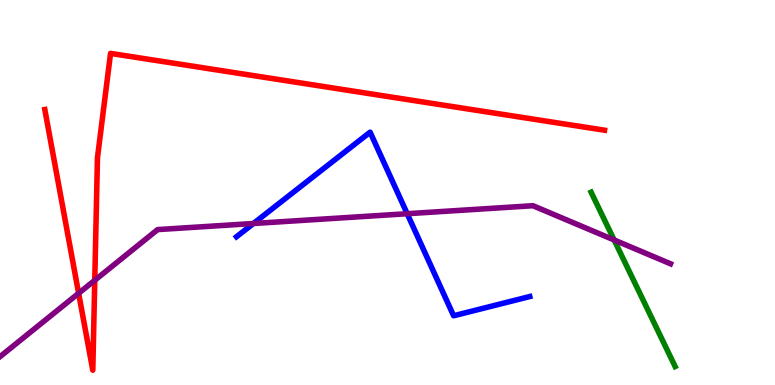[{'lines': ['blue', 'red'], 'intersections': []}, {'lines': ['green', 'red'], 'intersections': []}, {'lines': ['purple', 'red'], 'intersections': [{'x': 1.01, 'y': 2.38}, {'x': 1.22, 'y': 2.72}]}, {'lines': ['blue', 'green'], 'intersections': []}, {'lines': ['blue', 'purple'], 'intersections': [{'x': 3.27, 'y': 4.19}, {'x': 5.25, 'y': 4.45}]}, {'lines': ['green', 'purple'], 'intersections': [{'x': 7.92, 'y': 3.77}]}]